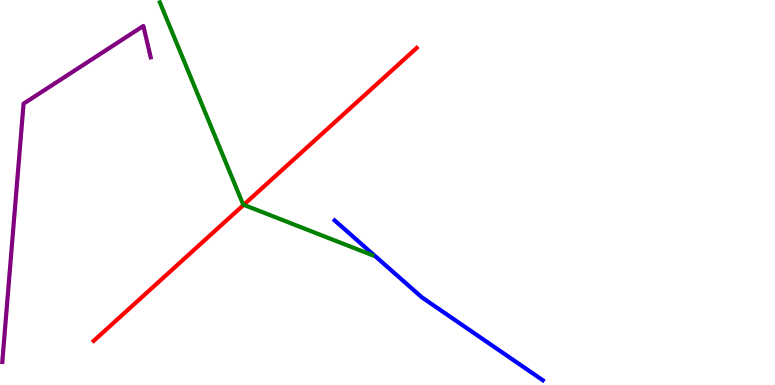[{'lines': ['blue', 'red'], 'intersections': []}, {'lines': ['green', 'red'], 'intersections': [{'x': 3.14, 'y': 4.68}]}, {'lines': ['purple', 'red'], 'intersections': []}, {'lines': ['blue', 'green'], 'intersections': []}, {'lines': ['blue', 'purple'], 'intersections': []}, {'lines': ['green', 'purple'], 'intersections': []}]